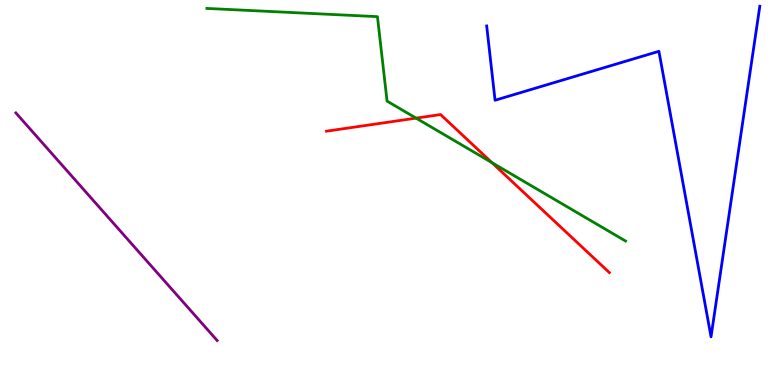[{'lines': ['blue', 'red'], 'intersections': []}, {'lines': ['green', 'red'], 'intersections': [{'x': 5.37, 'y': 6.93}, {'x': 6.35, 'y': 5.78}]}, {'lines': ['purple', 'red'], 'intersections': []}, {'lines': ['blue', 'green'], 'intersections': []}, {'lines': ['blue', 'purple'], 'intersections': []}, {'lines': ['green', 'purple'], 'intersections': []}]